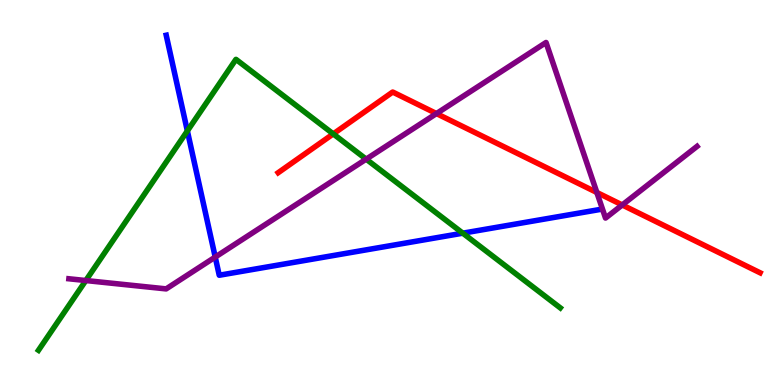[{'lines': ['blue', 'red'], 'intersections': []}, {'lines': ['green', 'red'], 'intersections': [{'x': 4.3, 'y': 6.52}]}, {'lines': ['purple', 'red'], 'intersections': [{'x': 5.63, 'y': 7.05}, {'x': 7.7, 'y': 5.0}, {'x': 8.03, 'y': 4.68}]}, {'lines': ['blue', 'green'], 'intersections': [{'x': 2.42, 'y': 6.6}, {'x': 5.97, 'y': 3.94}]}, {'lines': ['blue', 'purple'], 'intersections': [{'x': 2.78, 'y': 3.32}]}, {'lines': ['green', 'purple'], 'intersections': [{'x': 1.11, 'y': 2.71}, {'x': 4.72, 'y': 5.87}]}]